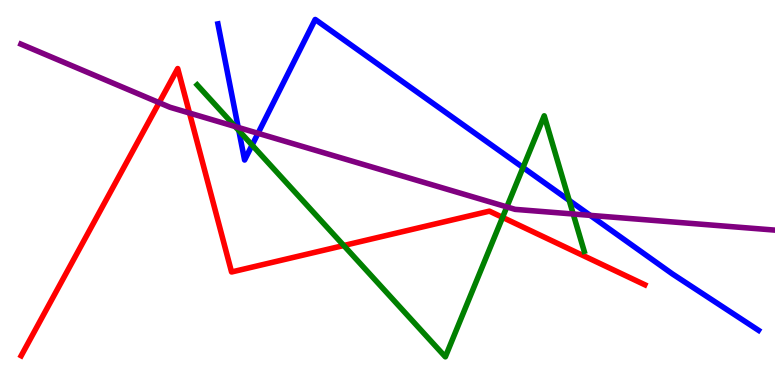[{'lines': ['blue', 'red'], 'intersections': []}, {'lines': ['green', 'red'], 'intersections': [{'x': 4.44, 'y': 3.62}, {'x': 6.48, 'y': 4.35}]}, {'lines': ['purple', 'red'], 'intersections': [{'x': 2.05, 'y': 7.33}, {'x': 2.45, 'y': 7.06}]}, {'lines': ['blue', 'green'], 'intersections': [{'x': 3.08, 'y': 6.61}, {'x': 3.25, 'y': 6.23}, {'x': 6.75, 'y': 5.65}, {'x': 7.34, 'y': 4.8}]}, {'lines': ['blue', 'purple'], 'intersections': [{'x': 3.07, 'y': 6.69}, {'x': 3.33, 'y': 6.54}, {'x': 7.62, 'y': 4.41}]}, {'lines': ['green', 'purple'], 'intersections': [{'x': 3.03, 'y': 6.71}, {'x': 6.54, 'y': 4.63}, {'x': 7.4, 'y': 4.44}]}]